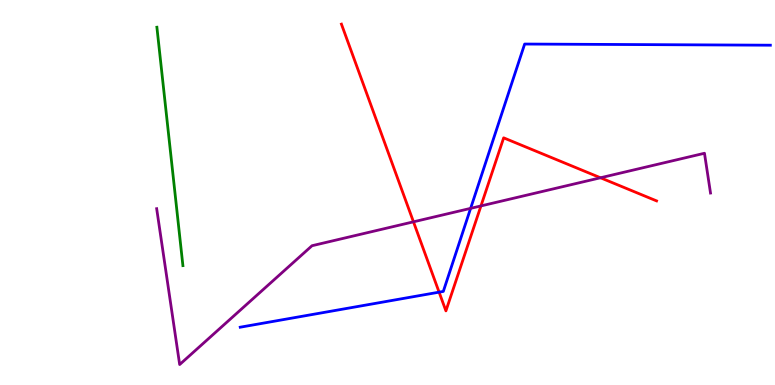[{'lines': ['blue', 'red'], 'intersections': [{'x': 5.67, 'y': 2.41}]}, {'lines': ['green', 'red'], 'intersections': []}, {'lines': ['purple', 'red'], 'intersections': [{'x': 5.34, 'y': 4.24}, {'x': 6.21, 'y': 4.65}, {'x': 7.75, 'y': 5.38}]}, {'lines': ['blue', 'green'], 'intersections': []}, {'lines': ['blue', 'purple'], 'intersections': [{'x': 6.07, 'y': 4.59}]}, {'lines': ['green', 'purple'], 'intersections': []}]